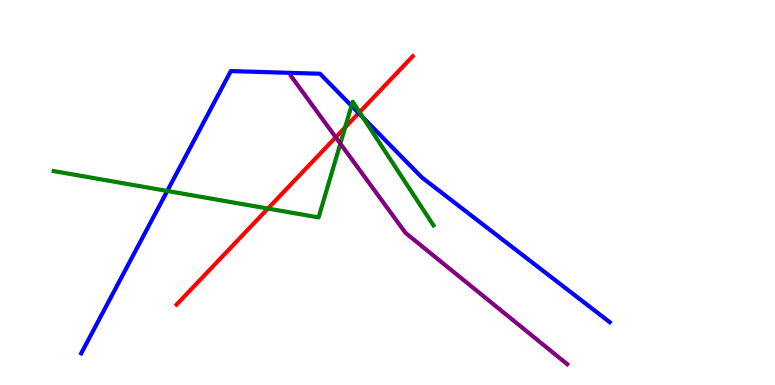[{'lines': ['blue', 'red'], 'intersections': [{'x': 4.63, 'y': 7.06}]}, {'lines': ['green', 'red'], 'intersections': [{'x': 3.46, 'y': 4.58}, {'x': 4.45, 'y': 6.69}, {'x': 4.64, 'y': 7.08}]}, {'lines': ['purple', 'red'], 'intersections': [{'x': 4.33, 'y': 6.43}]}, {'lines': ['blue', 'green'], 'intersections': [{'x': 2.16, 'y': 5.04}, {'x': 4.54, 'y': 7.25}, {'x': 4.68, 'y': 6.95}]}, {'lines': ['blue', 'purple'], 'intersections': []}, {'lines': ['green', 'purple'], 'intersections': [{'x': 4.39, 'y': 6.27}]}]